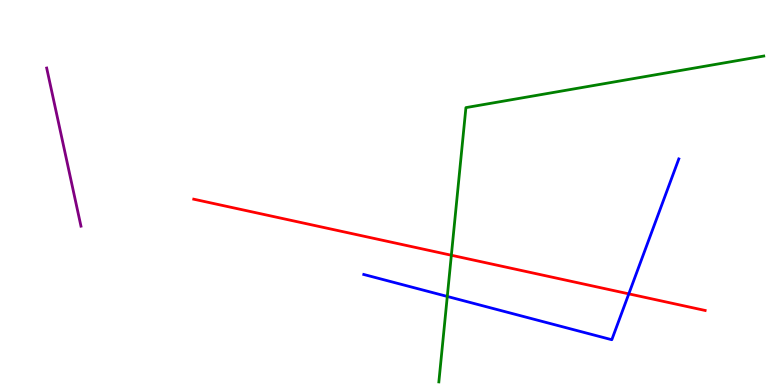[{'lines': ['blue', 'red'], 'intersections': [{'x': 8.11, 'y': 2.37}]}, {'lines': ['green', 'red'], 'intersections': [{'x': 5.82, 'y': 3.37}]}, {'lines': ['purple', 'red'], 'intersections': []}, {'lines': ['blue', 'green'], 'intersections': [{'x': 5.77, 'y': 2.3}]}, {'lines': ['blue', 'purple'], 'intersections': []}, {'lines': ['green', 'purple'], 'intersections': []}]